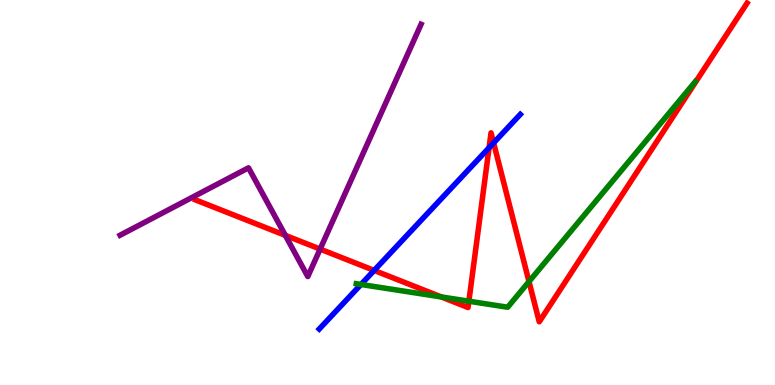[{'lines': ['blue', 'red'], 'intersections': [{'x': 4.83, 'y': 2.98}, {'x': 6.31, 'y': 6.16}, {'x': 6.37, 'y': 6.29}]}, {'lines': ['green', 'red'], 'intersections': [{'x': 5.69, 'y': 2.29}, {'x': 6.05, 'y': 2.18}, {'x': 6.83, 'y': 2.69}]}, {'lines': ['purple', 'red'], 'intersections': [{'x': 3.68, 'y': 3.89}, {'x': 4.13, 'y': 3.53}]}, {'lines': ['blue', 'green'], 'intersections': [{'x': 4.66, 'y': 2.61}]}, {'lines': ['blue', 'purple'], 'intersections': []}, {'lines': ['green', 'purple'], 'intersections': []}]